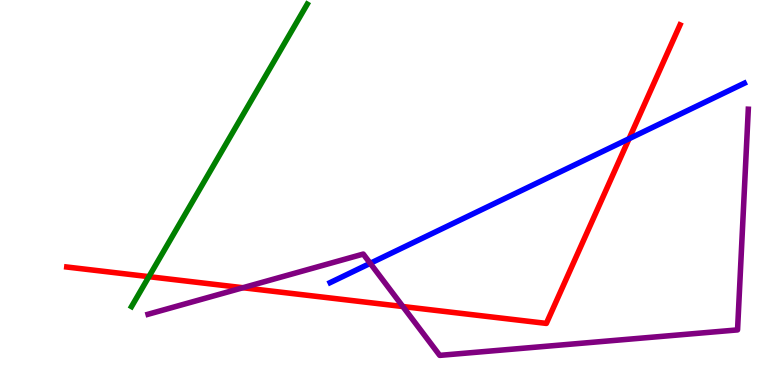[{'lines': ['blue', 'red'], 'intersections': [{'x': 8.12, 'y': 6.4}]}, {'lines': ['green', 'red'], 'intersections': [{'x': 1.92, 'y': 2.81}]}, {'lines': ['purple', 'red'], 'intersections': [{'x': 3.13, 'y': 2.53}, {'x': 5.2, 'y': 2.04}]}, {'lines': ['blue', 'green'], 'intersections': []}, {'lines': ['blue', 'purple'], 'intersections': [{'x': 4.78, 'y': 3.16}]}, {'lines': ['green', 'purple'], 'intersections': []}]